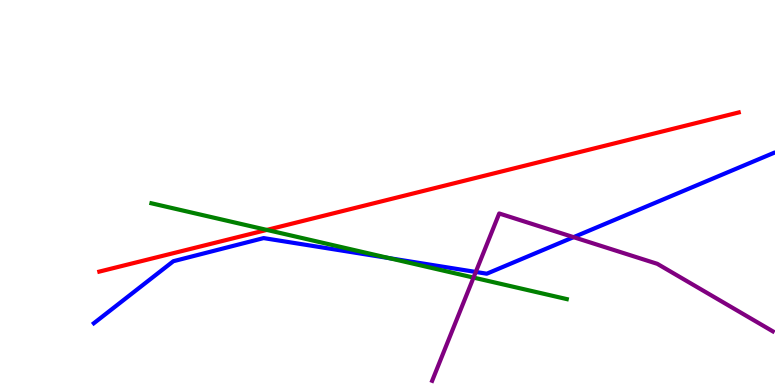[{'lines': ['blue', 'red'], 'intersections': []}, {'lines': ['green', 'red'], 'intersections': [{'x': 3.44, 'y': 4.03}]}, {'lines': ['purple', 'red'], 'intersections': []}, {'lines': ['blue', 'green'], 'intersections': [{'x': 5.02, 'y': 3.3}]}, {'lines': ['blue', 'purple'], 'intersections': [{'x': 6.14, 'y': 2.94}, {'x': 7.4, 'y': 3.84}]}, {'lines': ['green', 'purple'], 'intersections': [{'x': 6.11, 'y': 2.79}]}]